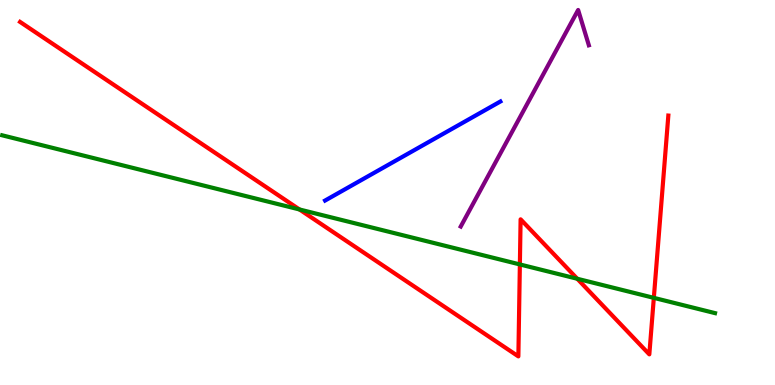[{'lines': ['blue', 'red'], 'intersections': []}, {'lines': ['green', 'red'], 'intersections': [{'x': 3.86, 'y': 4.56}, {'x': 6.71, 'y': 3.13}, {'x': 7.45, 'y': 2.76}, {'x': 8.44, 'y': 2.26}]}, {'lines': ['purple', 'red'], 'intersections': []}, {'lines': ['blue', 'green'], 'intersections': []}, {'lines': ['blue', 'purple'], 'intersections': []}, {'lines': ['green', 'purple'], 'intersections': []}]